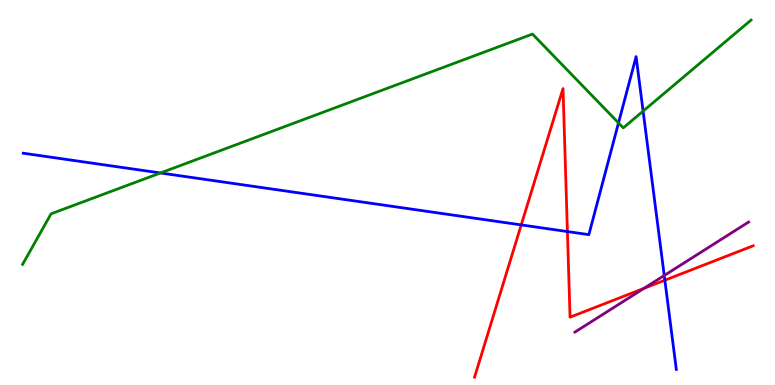[{'lines': ['blue', 'red'], 'intersections': [{'x': 6.73, 'y': 4.16}, {'x': 7.32, 'y': 3.99}, {'x': 8.58, 'y': 2.72}]}, {'lines': ['green', 'red'], 'intersections': []}, {'lines': ['purple', 'red'], 'intersections': [{'x': 8.31, 'y': 2.51}]}, {'lines': ['blue', 'green'], 'intersections': [{'x': 2.07, 'y': 5.51}, {'x': 7.98, 'y': 6.81}, {'x': 8.3, 'y': 7.11}]}, {'lines': ['blue', 'purple'], 'intersections': [{'x': 8.57, 'y': 2.84}]}, {'lines': ['green', 'purple'], 'intersections': []}]